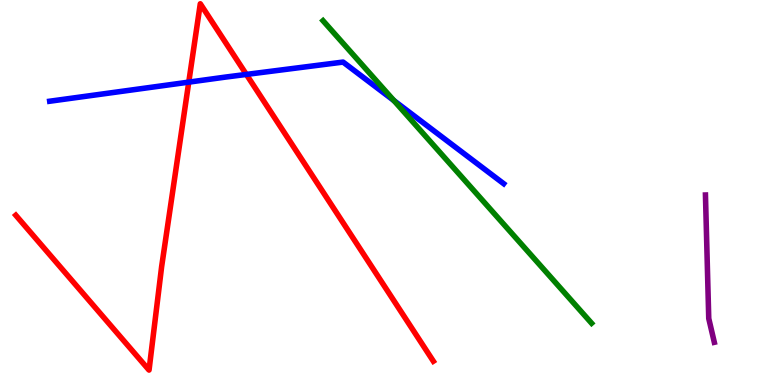[{'lines': ['blue', 'red'], 'intersections': [{'x': 2.44, 'y': 7.87}, {'x': 3.18, 'y': 8.07}]}, {'lines': ['green', 'red'], 'intersections': []}, {'lines': ['purple', 'red'], 'intersections': []}, {'lines': ['blue', 'green'], 'intersections': [{'x': 5.08, 'y': 7.39}]}, {'lines': ['blue', 'purple'], 'intersections': []}, {'lines': ['green', 'purple'], 'intersections': []}]